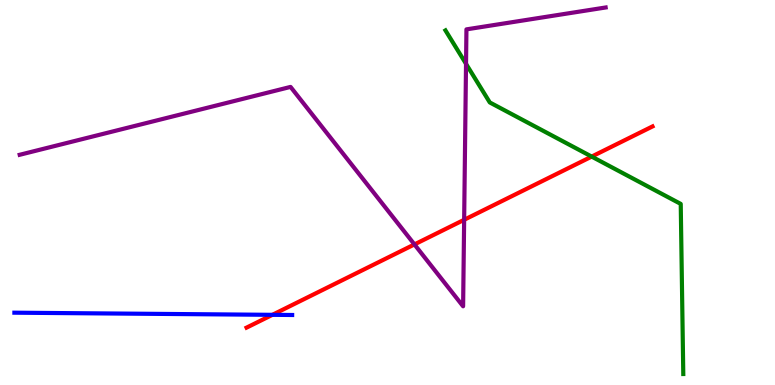[{'lines': ['blue', 'red'], 'intersections': [{'x': 3.51, 'y': 1.82}]}, {'lines': ['green', 'red'], 'intersections': [{'x': 7.63, 'y': 5.93}]}, {'lines': ['purple', 'red'], 'intersections': [{'x': 5.35, 'y': 3.65}, {'x': 5.99, 'y': 4.29}]}, {'lines': ['blue', 'green'], 'intersections': []}, {'lines': ['blue', 'purple'], 'intersections': []}, {'lines': ['green', 'purple'], 'intersections': [{'x': 6.01, 'y': 8.34}]}]